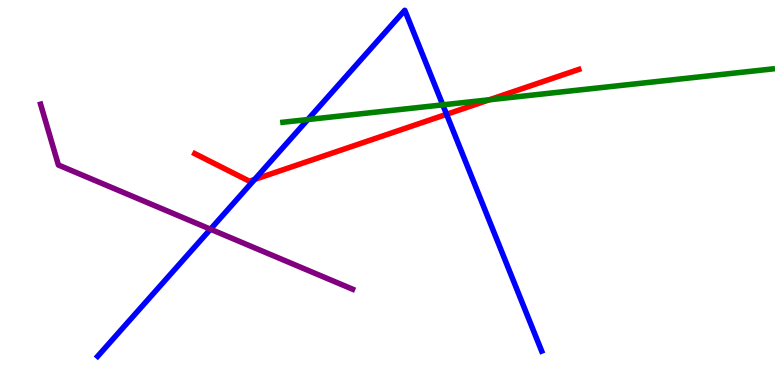[{'lines': ['blue', 'red'], 'intersections': [{'x': 3.29, 'y': 5.34}, {'x': 5.76, 'y': 7.03}]}, {'lines': ['green', 'red'], 'intersections': [{'x': 6.31, 'y': 7.41}]}, {'lines': ['purple', 'red'], 'intersections': []}, {'lines': ['blue', 'green'], 'intersections': [{'x': 3.97, 'y': 6.89}, {'x': 5.71, 'y': 7.28}]}, {'lines': ['blue', 'purple'], 'intersections': [{'x': 2.72, 'y': 4.05}]}, {'lines': ['green', 'purple'], 'intersections': []}]